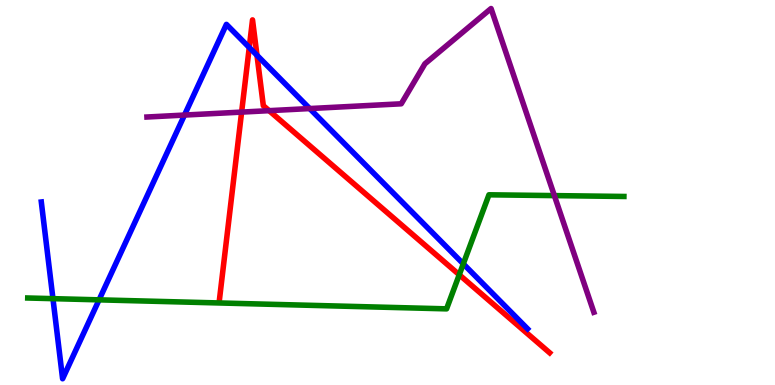[{'lines': ['blue', 'red'], 'intersections': [{'x': 3.22, 'y': 8.77}, {'x': 3.32, 'y': 8.56}]}, {'lines': ['green', 'red'], 'intersections': [{'x': 5.93, 'y': 2.86}]}, {'lines': ['purple', 'red'], 'intersections': [{'x': 3.12, 'y': 7.09}, {'x': 3.47, 'y': 7.13}]}, {'lines': ['blue', 'green'], 'intersections': [{'x': 0.683, 'y': 2.24}, {'x': 1.28, 'y': 2.21}, {'x': 5.98, 'y': 3.15}]}, {'lines': ['blue', 'purple'], 'intersections': [{'x': 2.38, 'y': 7.01}, {'x': 4.0, 'y': 7.18}]}, {'lines': ['green', 'purple'], 'intersections': [{'x': 7.15, 'y': 4.92}]}]